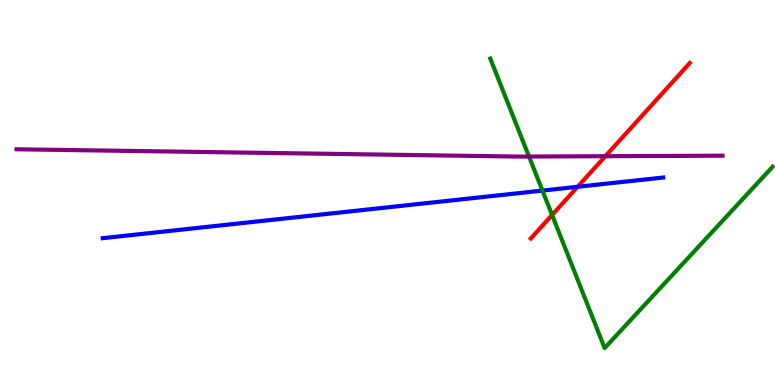[{'lines': ['blue', 'red'], 'intersections': [{'x': 7.45, 'y': 5.15}]}, {'lines': ['green', 'red'], 'intersections': [{'x': 7.12, 'y': 4.42}]}, {'lines': ['purple', 'red'], 'intersections': [{'x': 7.81, 'y': 5.94}]}, {'lines': ['blue', 'green'], 'intersections': [{'x': 7.0, 'y': 5.05}]}, {'lines': ['blue', 'purple'], 'intersections': []}, {'lines': ['green', 'purple'], 'intersections': [{'x': 6.83, 'y': 5.93}]}]